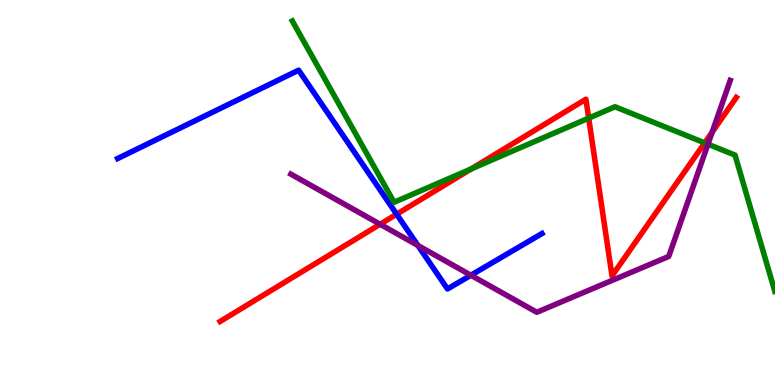[{'lines': ['blue', 'red'], 'intersections': [{'x': 5.12, 'y': 4.44}]}, {'lines': ['green', 'red'], 'intersections': [{'x': 6.08, 'y': 5.61}, {'x': 7.6, 'y': 6.93}, {'x': 9.09, 'y': 6.29}]}, {'lines': ['purple', 'red'], 'intersections': [{'x': 4.9, 'y': 4.18}, {'x': 9.19, 'y': 6.57}]}, {'lines': ['blue', 'green'], 'intersections': []}, {'lines': ['blue', 'purple'], 'intersections': [{'x': 5.39, 'y': 3.62}, {'x': 6.08, 'y': 2.85}]}, {'lines': ['green', 'purple'], 'intersections': [{'x': 9.13, 'y': 6.25}]}]